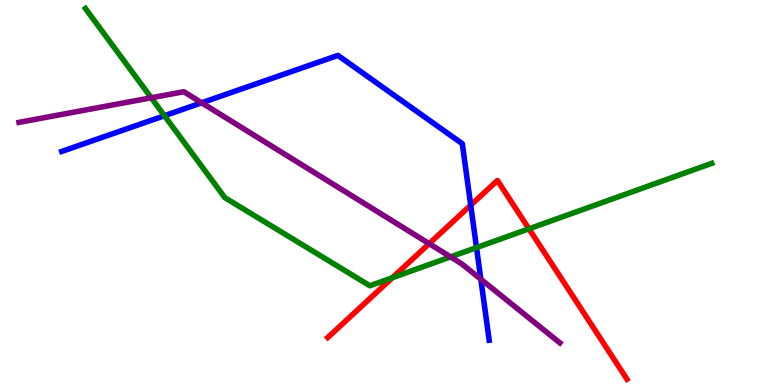[{'lines': ['blue', 'red'], 'intersections': [{'x': 6.07, 'y': 4.67}]}, {'lines': ['green', 'red'], 'intersections': [{'x': 5.06, 'y': 2.79}, {'x': 6.83, 'y': 4.06}]}, {'lines': ['purple', 'red'], 'intersections': [{'x': 5.54, 'y': 3.67}]}, {'lines': ['blue', 'green'], 'intersections': [{'x': 2.12, 'y': 6.99}, {'x': 6.15, 'y': 3.57}]}, {'lines': ['blue', 'purple'], 'intersections': [{'x': 2.6, 'y': 7.33}, {'x': 6.2, 'y': 2.75}]}, {'lines': ['green', 'purple'], 'intersections': [{'x': 1.95, 'y': 7.46}, {'x': 5.81, 'y': 3.33}]}]